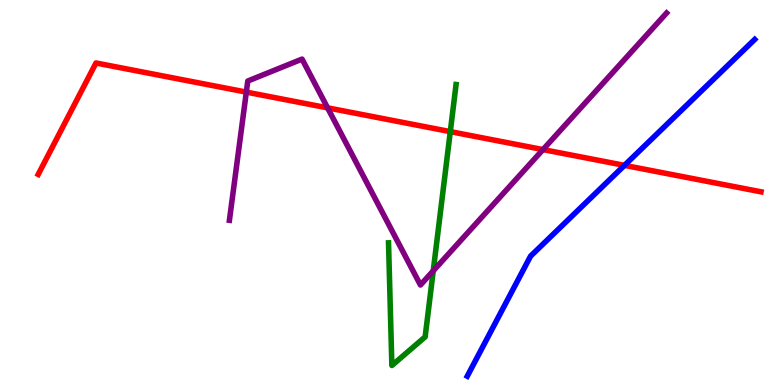[{'lines': ['blue', 'red'], 'intersections': [{'x': 8.06, 'y': 5.7}]}, {'lines': ['green', 'red'], 'intersections': [{'x': 5.81, 'y': 6.58}]}, {'lines': ['purple', 'red'], 'intersections': [{'x': 3.18, 'y': 7.61}, {'x': 4.23, 'y': 7.2}, {'x': 7.01, 'y': 6.11}]}, {'lines': ['blue', 'green'], 'intersections': []}, {'lines': ['blue', 'purple'], 'intersections': []}, {'lines': ['green', 'purple'], 'intersections': [{'x': 5.59, 'y': 2.96}]}]